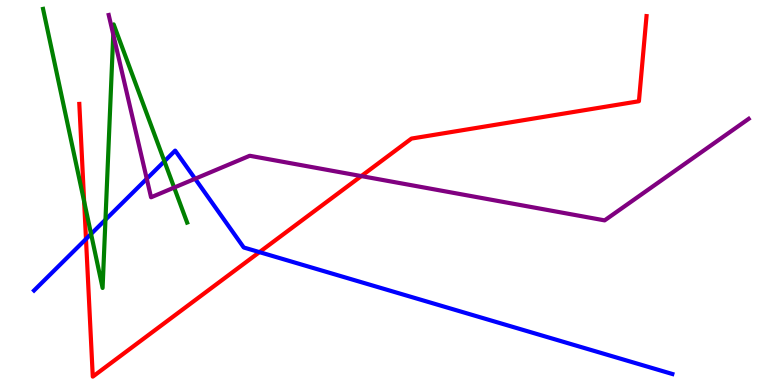[{'lines': ['blue', 'red'], 'intersections': [{'x': 1.11, 'y': 3.79}, {'x': 3.35, 'y': 3.45}]}, {'lines': ['green', 'red'], 'intersections': [{'x': 1.09, 'y': 4.77}]}, {'lines': ['purple', 'red'], 'intersections': [{'x': 4.66, 'y': 5.43}]}, {'lines': ['blue', 'green'], 'intersections': [{'x': 1.18, 'y': 3.92}, {'x': 1.36, 'y': 4.29}, {'x': 2.12, 'y': 5.81}]}, {'lines': ['blue', 'purple'], 'intersections': [{'x': 1.89, 'y': 5.36}, {'x': 2.52, 'y': 5.36}]}, {'lines': ['green', 'purple'], 'intersections': [{'x': 1.46, 'y': 9.1}, {'x': 2.25, 'y': 5.13}]}]